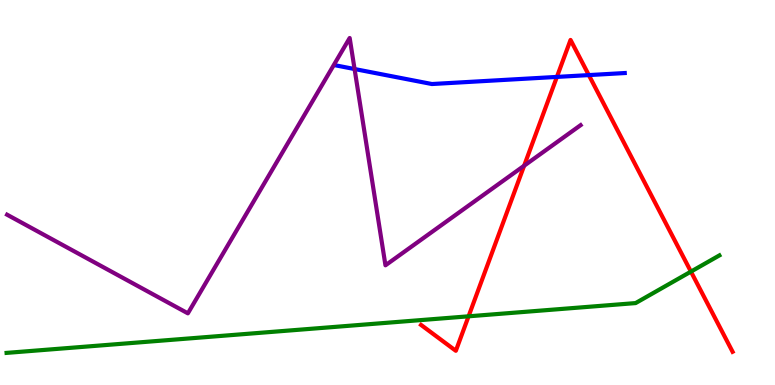[{'lines': ['blue', 'red'], 'intersections': [{'x': 7.19, 'y': 8.0}, {'x': 7.6, 'y': 8.05}]}, {'lines': ['green', 'red'], 'intersections': [{'x': 6.05, 'y': 1.78}, {'x': 8.92, 'y': 2.95}]}, {'lines': ['purple', 'red'], 'intersections': [{'x': 6.76, 'y': 5.7}]}, {'lines': ['blue', 'green'], 'intersections': []}, {'lines': ['blue', 'purple'], 'intersections': [{'x': 4.58, 'y': 8.21}]}, {'lines': ['green', 'purple'], 'intersections': []}]